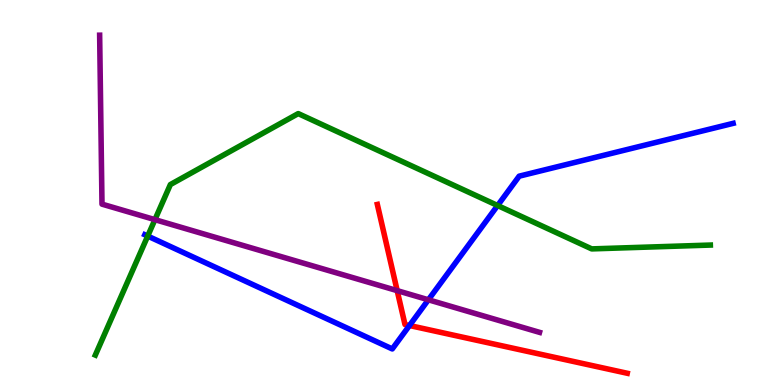[{'lines': ['blue', 'red'], 'intersections': [{'x': 5.28, 'y': 1.55}]}, {'lines': ['green', 'red'], 'intersections': []}, {'lines': ['purple', 'red'], 'intersections': [{'x': 5.12, 'y': 2.45}]}, {'lines': ['blue', 'green'], 'intersections': [{'x': 1.91, 'y': 3.87}, {'x': 6.42, 'y': 4.66}]}, {'lines': ['blue', 'purple'], 'intersections': [{'x': 5.53, 'y': 2.21}]}, {'lines': ['green', 'purple'], 'intersections': [{'x': 2.0, 'y': 4.29}]}]